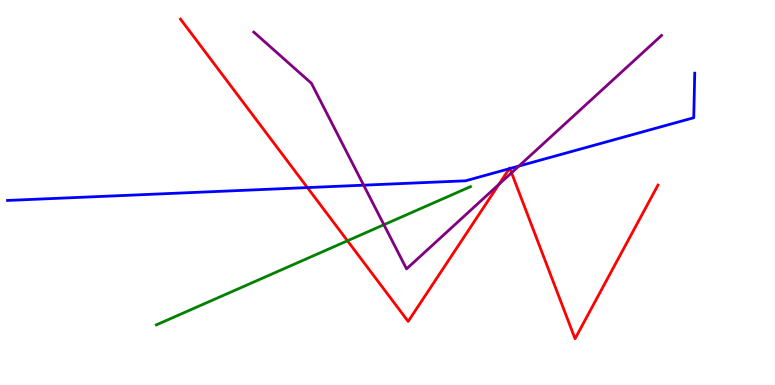[{'lines': ['blue', 'red'], 'intersections': [{'x': 3.97, 'y': 5.13}, {'x': 6.57, 'y': 5.62}, {'x': 6.58, 'y': 5.62}]}, {'lines': ['green', 'red'], 'intersections': [{'x': 4.48, 'y': 3.75}]}, {'lines': ['purple', 'red'], 'intersections': [{'x': 6.44, 'y': 5.21}, {'x': 6.6, 'y': 5.51}]}, {'lines': ['blue', 'green'], 'intersections': []}, {'lines': ['blue', 'purple'], 'intersections': [{'x': 4.69, 'y': 5.19}, {'x': 6.7, 'y': 5.69}]}, {'lines': ['green', 'purple'], 'intersections': [{'x': 4.95, 'y': 4.16}]}]